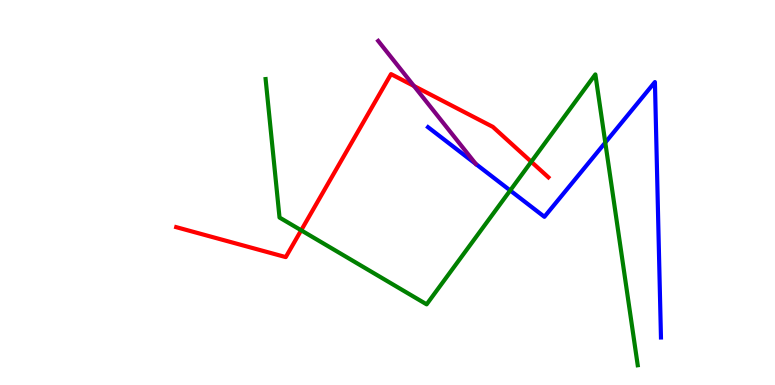[{'lines': ['blue', 'red'], 'intersections': []}, {'lines': ['green', 'red'], 'intersections': [{'x': 3.89, 'y': 4.02}, {'x': 6.86, 'y': 5.8}]}, {'lines': ['purple', 'red'], 'intersections': [{'x': 5.34, 'y': 7.77}]}, {'lines': ['blue', 'green'], 'intersections': [{'x': 6.58, 'y': 5.05}, {'x': 7.81, 'y': 6.3}]}, {'lines': ['blue', 'purple'], 'intersections': []}, {'lines': ['green', 'purple'], 'intersections': []}]